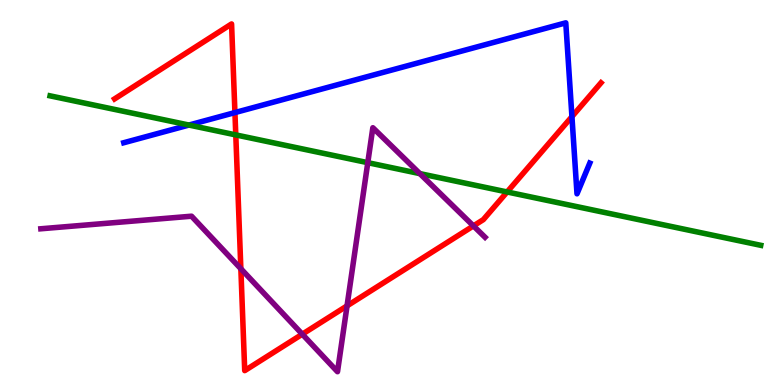[{'lines': ['blue', 'red'], 'intersections': [{'x': 3.03, 'y': 7.08}, {'x': 7.38, 'y': 6.97}]}, {'lines': ['green', 'red'], 'intersections': [{'x': 3.04, 'y': 6.5}, {'x': 6.54, 'y': 5.01}]}, {'lines': ['purple', 'red'], 'intersections': [{'x': 3.11, 'y': 3.02}, {'x': 3.9, 'y': 1.32}, {'x': 4.48, 'y': 2.06}, {'x': 6.11, 'y': 4.13}]}, {'lines': ['blue', 'green'], 'intersections': [{'x': 2.44, 'y': 6.75}]}, {'lines': ['blue', 'purple'], 'intersections': []}, {'lines': ['green', 'purple'], 'intersections': [{'x': 4.75, 'y': 5.78}, {'x': 5.42, 'y': 5.49}]}]